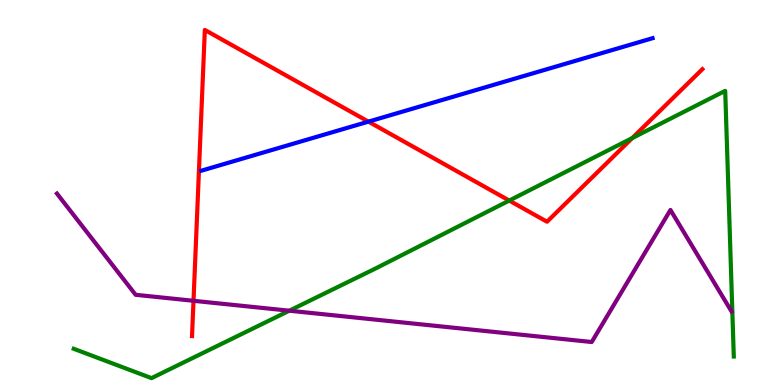[{'lines': ['blue', 'red'], 'intersections': [{'x': 4.75, 'y': 6.84}]}, {'lines': ['green', 'red'], 'intersections': [{'x': 6.57, 'y': 4.79}, {'x': 8.16, 'y': 6.41}]}, {'lines': ['purple', 'red'], 'intersections': [{'x': 2.5, 'y': 2.19}]}, {'lines': ['blue', 'green'], 'intersections': []}, {'lines': ['blue', 'purple'], 'intersections': []}, {'lines': ['green', 'purple'], 'intersections': [{'x': 3.73, 'y': 1.93}]}]